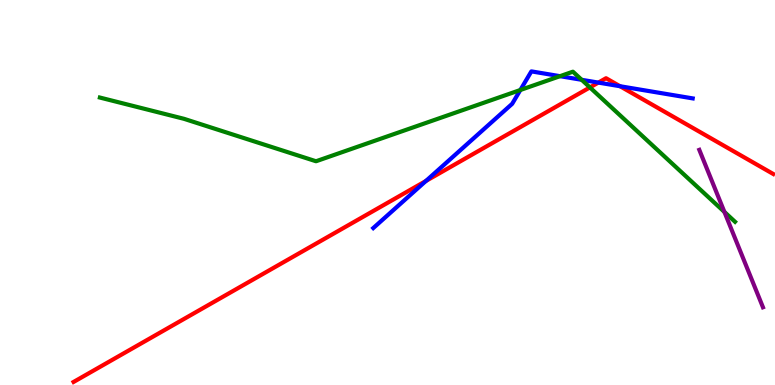[{'lines': ['blue', 'red'], 'intersections': [{'x': 5.5, 'y': 5.3}, {'x': 7.72, 'y': 7.85}, {'x': 8.0, 'y': 7.76}]}, {'lines': ['green', 'red'], 'intersections': [{'x': 7.61, 'y': 7.73}]}, {'lines': ['purple', 'red'], 'intersections': []}, {'lines': ['blue', 'green'], 'intersections': [{'x': 6.71, 'y': 7.66}, {'x': 7.23, 'y': 8.02}, {'x': 7.51, 'y': 7.93}]}, {'lines': ['blue', 'purple'], 'intersections': []}, {'lines': ['green', 'purple'], 'intersections': [{'x': 9.35, 'y': 4.5}]}]